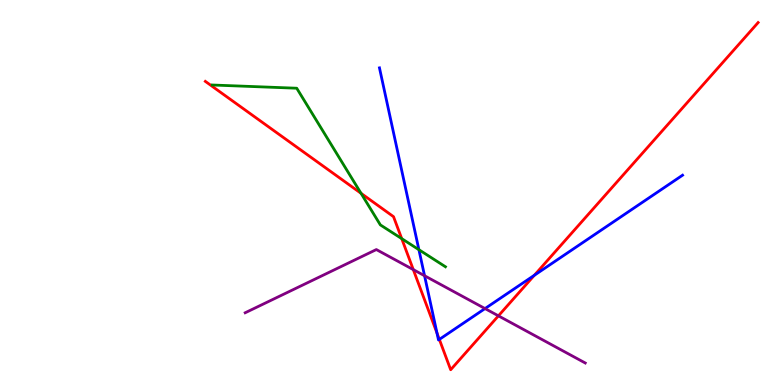[{'lines': ['blue', 'red'], 'intersections': [{'x': 5.64, 'y': 1.35}, {'x': 5.67, 'y': 1.18}, {'x': 6.89, 'y': 2.85}]}, {'lines': ['green', 'red'], 'intersections': [{'x': 4.66, 'y': 4.98}, {'x': 5.18, 'y': 3.8}]}, {'lines': ['purple', 'red'], 'intersections': [{'x': 5.33, 'y': 3.0}, {'x': 6.43, 'y': 1.8}]}, {'lines': ['blue', 'green'], 'intersections': [{'x': 5.41, 'y': 3.51}]}, {'lines': ['blue', 'purple'], 'intersections': [{'x': 5.48, 'y': 2.84}, {'x': 6.26, 'y': 1.99}]}, {'lines': ['green', 'purple'], 'intersections': []}]